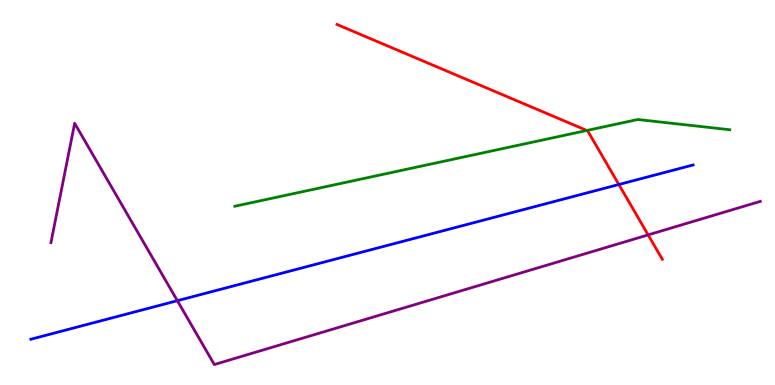[{'lines': ['blue', 'red'], 'intersections': [{'x': 7.99, 'y': 5.21}]}, {'lines': ['green', 'red'], 'intersections': [{'x': 7.57, 'y': 6.61}]}, {'lines': ['purple', 'red'], 'intersections': [{'x': 8.36, 'y': 3.9}]}, {'lines': ['blue', 'green'], 'intersections': []}, {'lines': ['blue', 'purple'], 'intersections': [{'x': 2.29, 'y': 2.19}]}, {'lines': ['green', 'purple'], 'intersections': []}]